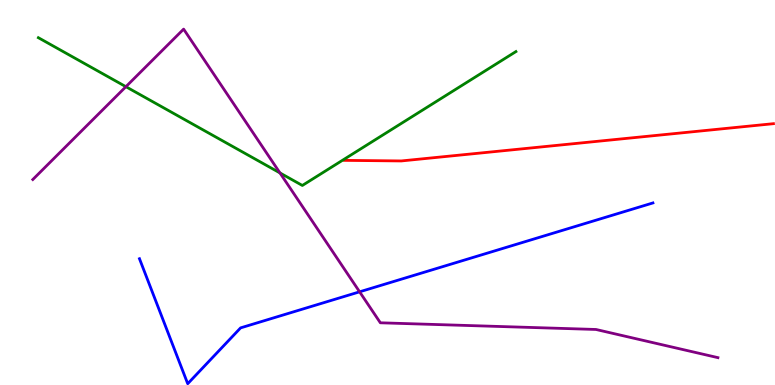[{'lines': ['blue', 'red'], 'intersections': []}, {'lines': ['green', 'red'], 'intersections': []}, {'lines': ['purple', 'red'], 'intersections': []}, {'lines': ['blue', 'green'], 'intersections': []}, {'lines': ['blue', 'purple'], 'intersections': [{'x': 4.64, 'y': 2.42}]}, {'lines': ['green', 'purple'], 'intersections': [{'x': 1.62, 'y': 7.75}, {'x': 3.61, 'y': 5.51}]}]